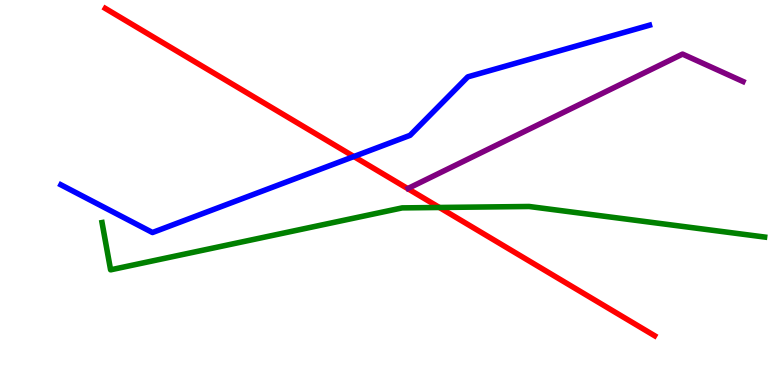[{'lines': ['blue', 'red'], 'intersections': [{'x': 4.57, 'y': 5.93}]}, {'lines': ['green', 'red'], 'intersections': [{'x': 5.67, 'y': 4.61}]}, {'lines': ['purple', 'red'], 'intersections': []}, {'lines': ['blue', 'green'], 'intersections': []}, {'lines': ['blue', 'purple'], 'intersections': []}, {'lines': ['green', 'purple'], 'intersections': []}]